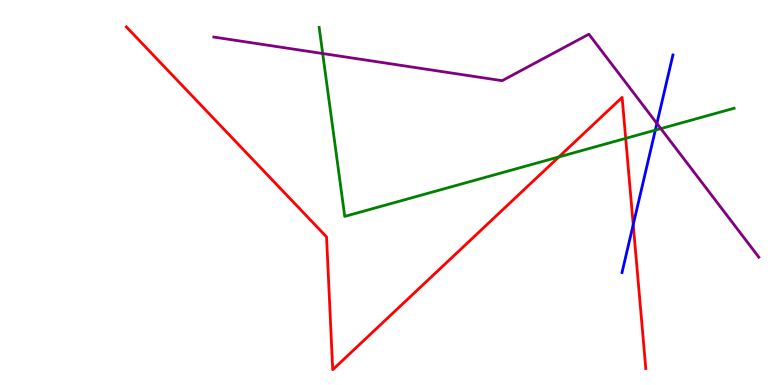[{'lines': ['blue', 'red'], 'intersections': [{'x': 8.17, 'y': 4.17}]}, {'lines': ['green', 'red'], 'intersections': [{'x': 7.21, 'y': 5.92}, {'x': 8.07, 'y': 6.41}]}, {'lines': ['purple', 'red'], 'intersections': []}, {'lines': ['blue', 'green'], 'intersections': [{'x': 8.46, 'y': 6.62}]}, {'lines': ['blue', 'purple'], 'intersections': [{'x': 8.48, 'y': 6.79}]}, {'lines': ['green', 'purple'], 'intersections': [{'x': 4.16, 'y': 8.61}, {'x': 8.53, 'y': 6.66}]}]